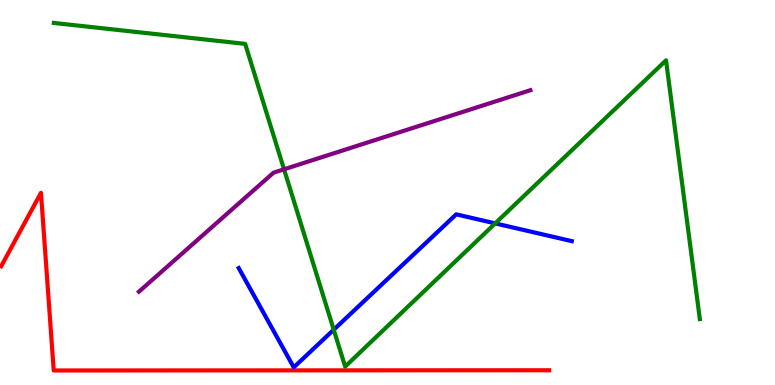[{'lines': ['blue', 'red'], 'intersections': []}, {'lines': ['green', 'red'], 'intersections': []}, {'lines': ['purple', 'red'], 'intersections': []}, {'lines': ['blue', 'green'], 'intersections': [{'x': 4.31, 'y': 1.44}, {'x': 6.39, 'y': 4.2}]}, {'lines': ['blue', 'purple'], 'intersections': []}, {'lines': ['green', 'purple'], 'intersections': [{'x': 3.66, 'y': 5.6}]}]